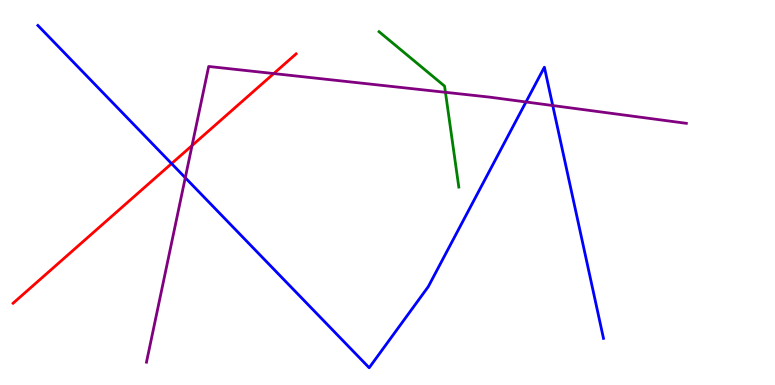[{'lines': ['blue', 'red'], 'intersections': [{'x': 2.21, 'y': 5.75}]}, {'lines': ['green', 'red'], 'intersections': []}, {'lines': ['purple', 'red'], 'intersections': [{'x': 2.48, 'y': 6.22}, {'x': 3.53, 'y': 8.09}]}, {'lines': ['blue', 'green'], 'intersections': []}, {'lines': ['blue', 'purple'], 'intersections': [{'x': 2.39, 'y': 5.38}, {'x': 6.79, 'y': 7.35}, {'x': 7.13, 'y': 7.26}]}, {'lines': ['green', 'purple'], 'intersections': [{'x': 5.75, 'y': 7.6}]}]